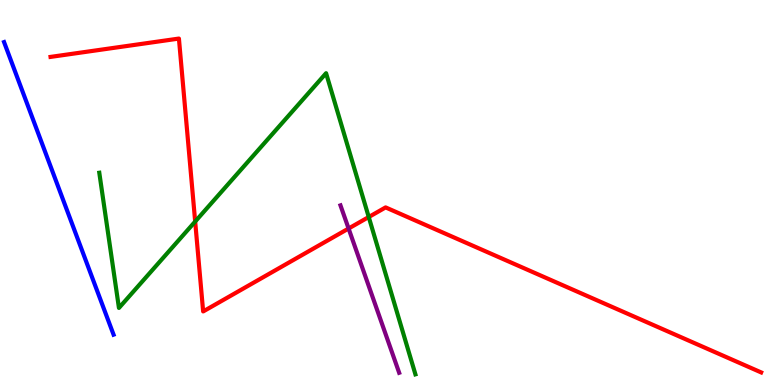[{'lines': ['blue', 'red'], 'intersections': []}, {'lines': ['green', 'red'], 'intersections': [{'x': 2.52, 'y': 4.25}, {'x': 4.76, 'y': 4.36}]}, {'lines': ['purple', 'red'], 'intersections': [{'x': 4.5, 'y': 4.06}]}, {'lines': ['blue', 'green'], 'intersections': []}, {'lines': ['blue', 'purple'], 'intersections': []}, {'lines': ['green', 'purple'], 'intersections': []}]